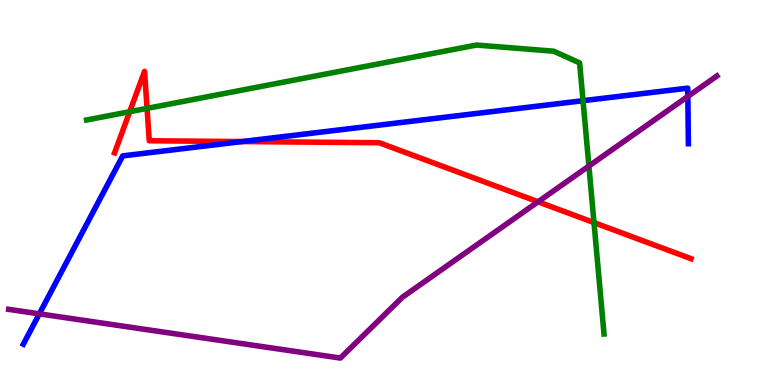[{'lines': ['blue', 'red'], 'intersections': [{'x': 3.12, 'y': 6.32}]}, {'lines': ['green', 'red'], 'intersections': [{'x': 1.67, 'y': 7.1}, {'x': 1.9, 'y': 7.19}, {'x': 7.66, 'y': 4.22}]}, {'lines': ['purple', 'red'], 'intersections': [{'x': 6.94, 'y': 4.76}]}, {'lines': ['blue', 'green'], 'intersections': [{'x': 7.52, 'y': 7.38}]}, {'lines': ['blue', 'purple'], 'intersections': [{'x': 0.508, 'y': 1.85}, {'x': 8.88, 'y': 7.49}]}, {'lines': ['green', 'purple'], 'intersections': [{'x': 7.6, 'y': 5.69}]}]